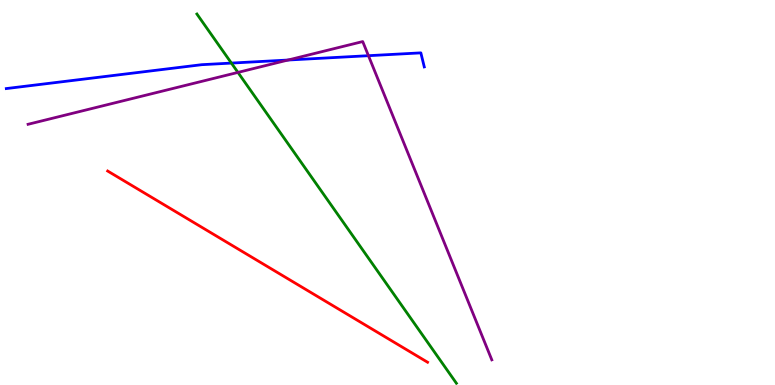[{'lines': ['blue', 'red'], 'intersections': []}, {'lines': ['green', 'red'], 'intersections': []}, {'lines': ['purple', 'red'], 'intersections': []}, {'lines': ['blue', 'green'], 'intersections': [{'x': 2.99, 'y': 8.36}]}, {'lines': ['blue', 'purple'], 'intersections': [{'x': 3.72, 'y': 8.44}, {'x': 4.75, 'y': 8.55}]}, {'lines': ['green', 'purple'], 'intersections': [{'x': 3.07, 'y': 8.12}]}]